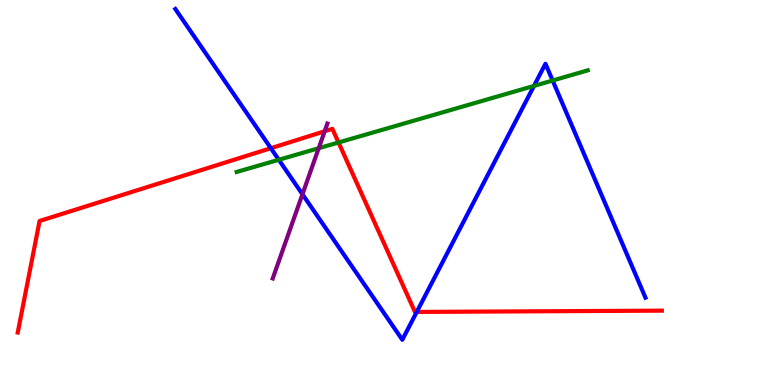[{'lines': ['blue', 'red'], 'intersections': [{'x': 3.49, 'y': 6.15}, {'x': 5.38, 'y': 1.9}]}, {'lines': ['green', 'red'], 'intersections': [{'x': 4.37, 'y': 6.3}]}, {'lines': ['purple', 'red'], 'intersections': [{'x': 4.19, 'y': 6.59}]}, {'lines': ['blue', 'green'], 'intersections': [{'x': 3.6, 'y': 5.85}, {'x': 6.89, 'y': 7.77}, {'x': 7.13, 'y': 7.91}]}, {'lines': ['blue', 'purple'], 'intersections': [{'x': 3.9, 'y': 4.95}]}, {'lines': ['green', 'purple'], 'intersections': [{'x': 4.11, 'y': 6.15}]}]